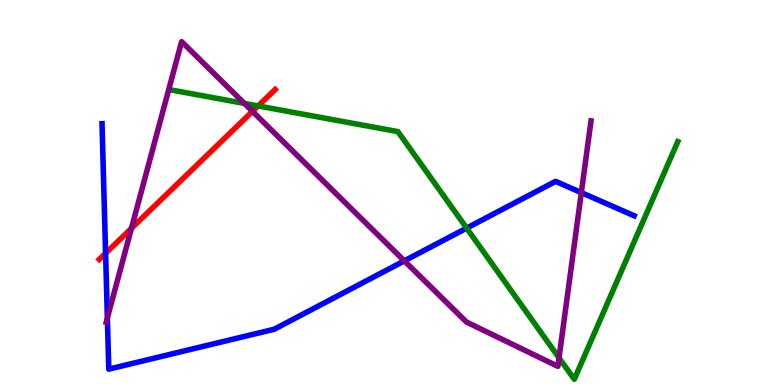[{'lines': ['blue', 'red'], 'intersections': [{'x': 1.36, 'y': 3.42}]}, {'lines': ['green', 'red'], 'intersections': [{'x': 3.33, 'y': 7.25}]}, {'lines': ['purple', 'red'], 'intersections': [{'x': 1.7, 'y': 4.07}, {'x': 3.26, 'y': 7.11}]}, {'lines': ['blue', 'green'], 'intersections': [{'x': 6.02, 'y': 4.07}]}, {'lines': ['blue', 'purple'], 'intersections': [{'x': 1.39, 'y': 1.74}, {'x': 5.22, 'y': 3.22}, {'x': 7.5, 'y': 5.0}]}, {'lines': ['green', 'purple'], 'intersections': [{'x': 3.15, 'y': 7.31}, {'x': 7.21, 'y': 0.706}]}]